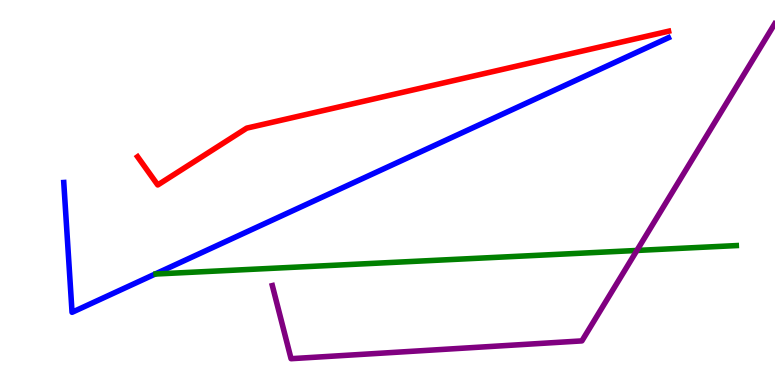[{'lines': ['blue', 'red'], 'intersections': []}, {'lines': ['green', 'red'], 'intersections': []}, {'lines': ['purple', 'red'], 'intersections': []}, {'lines': ['blue', 'green'], 'intersections': []}, {'lines': ['blue', 'purple'], 'intersections': []}, {'lines': ['green', 'purple'], 'intersections': [{'x': 8.22, 'y': 3.49}]}]